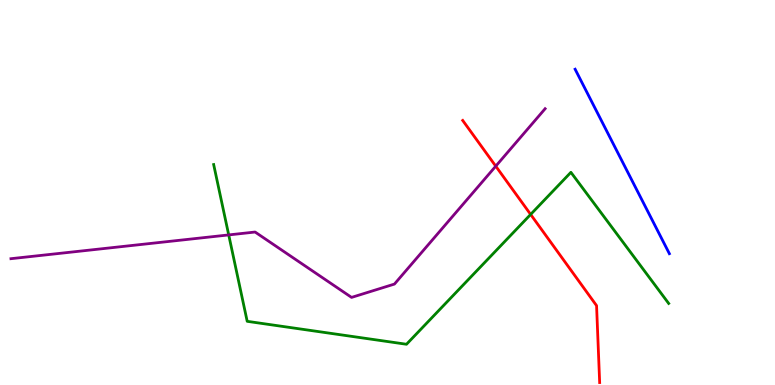[{'lines': ['blue', 'red'], 'intersections': []}, {'lines': ['green', 'red'], 'intersections': [{'x': 6.85, 'y': 4.43}]}, {'lines': ['purple', 'red'], 'intersections': [{'x': 6.4, 'y': 5.68}]}, {'lines': ['blue', 'green'], 'intersections': []}, {'lines': ['blue', 'purple'], 'intersections': []}, {'lines': ['green', 'purple'], 'intersections': [{'x': 2.95, 'y': 3.9}]}]